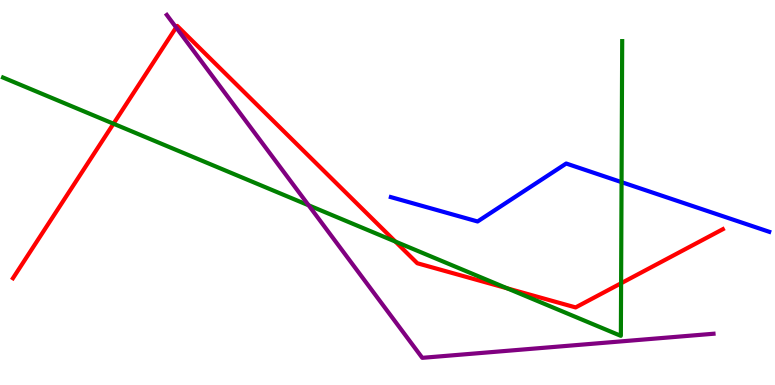[{'lines': ['blue', 'red'], 'intersections': []}, {'lines': ['green', 'red'], 'intersections': [{'x': 1.46, 'y': 6.79}, {'x': 5.1, 'y': 3.73}, {'x': 6.54, 'y': 2.51}, {'x': 8.01, 'y': 2.64}]}, {'lines': ['purple', 'red'], 'intersections': [{'x': 2.27, 'y': 9.29}]}, {'lines': ['blue', 'green'], 'intersections': [{'x': 8.02, 'y': 5.27}]}, {'lines': ['blue', 'purple'], 'intersections': []}, {'lines': ['green', 'purple'], 'intersections': [{'x': 3.98, 'y': 4.67}]}]